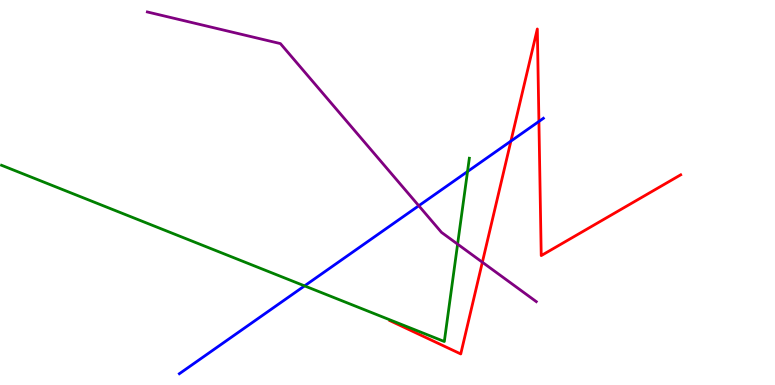[{'lines': ['blue', 'red'], 'intersections': [{'x': 6.59, 'y': 6.33}, {'x': 6.95, 'y': 6.85}]}, {'lines': ['green', 'red'], 'intersections': []}, {'lines': ['purple', 'red'], 'intersections': [{'x': 6.22, 'y': 3.19}]}, {'lines': ['blue', 'green'], 'intersections': [{'x': 3.93, 'y': 2.57}, {'x': 6.03, 'y': 5.54}]}, {'lines': ['blue', 'purple'], 'intersections': [{'x': 5.4, 'y': 4.66}]}, {'lines': ['green', 'purple'], 'intersections': [{'x': 5.9, 'y': 3.66}]}]